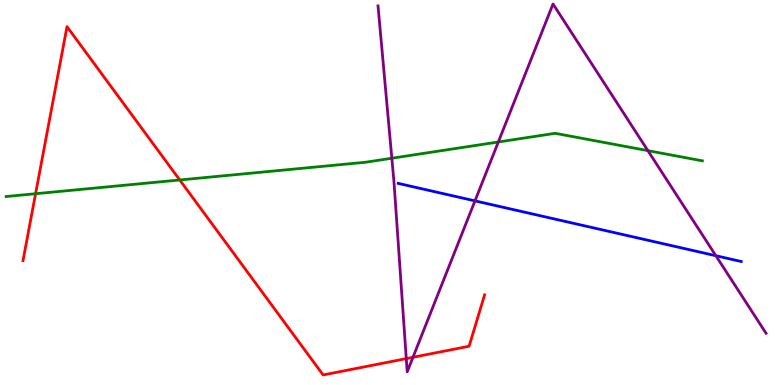[{'lines': ['blue', 'red'], 'intersections': []}, {'lines': ['green', 'red'], 'intersections': [{'x': 0.459, 'y': 4.97}, {'x': 2.32, 'y': 5.33}]}, {'lines': ['purple', 'red'], 'intersections': [{'x': 5.24, 'y': 0.686}, {'x': 5.33, 'y': 0.72}]}, {'lines': ['blue', 'green'], 'intersections': []}, {'lines': ['blue', 'purple'], 'intersections': [{'x': 6.13, 'y': 4.78}, {'x': 9.24, 'y': 3.36}]}, {'lines': ['green', 'purple'], 'intersections': [{'x': 5.06, 'y': 5.89}, {'x': 6.43, 'y': 6.31}, {'x': 8.36, 'y': 6.09}]}]